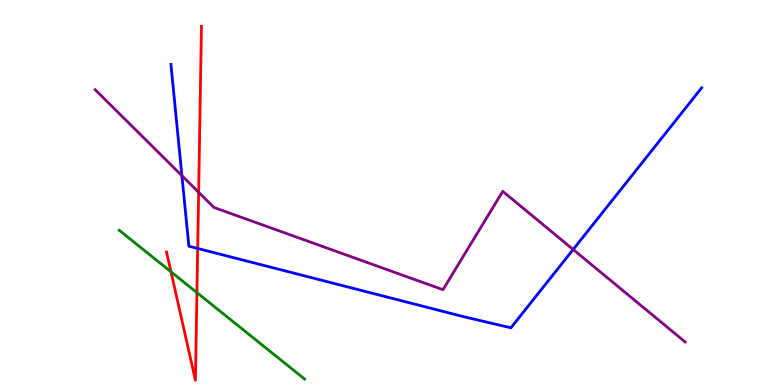[{'lines': ['blue', 'red'], 'intersections': [{'x': 2.55, 'y': 3.55}]}, {'lines': ['green', 'red'], 'intersections': [{'x': 2.21, 'y': 2.94}, {'x': 2.54, 'y': 2.4}]}, {'lines': ['purple', 'red'], 'intersections': [{'x': 2.56, 'y': 5.01}]}, {'lines': ['blue', 'green'], 'intersections': []}, {'lines': ['blue', 'purple'], 'intersections': [{'x': 2.35, 'y': 5.44}, {'x': 7.4, 'y': 3.52}]}, {'lines': ['green', 'purple'], 'intersections': []}]